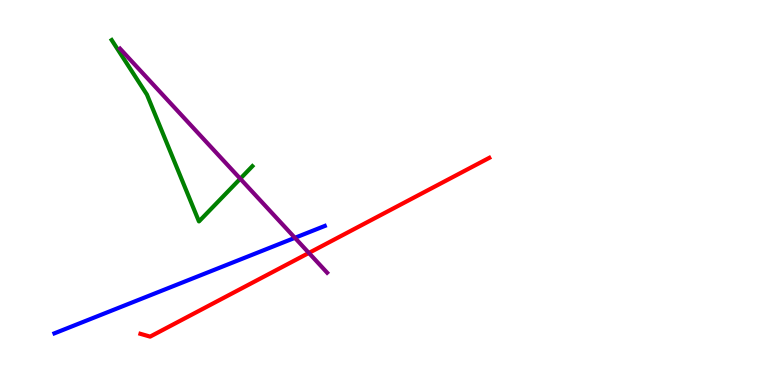[{'lines': ['blue', 'red'], 'intersections': []}, {'lines': ['green', 'red'], 'intersections': []}, {'lines': ['purple', 'red'], 'intersections': [{'x': 3.99, 'y': 3.43}]}, {'lines': ['blue', 'green'], 'intersections': []}, {'lines': ['blue', 'purple'], 'intersections': [{'x': 3.81, 'y': 3.82}]}, {'lines': ['green', 'purple'], 'intersections': [{'x': 3.1, 'y': 5.36}]}]